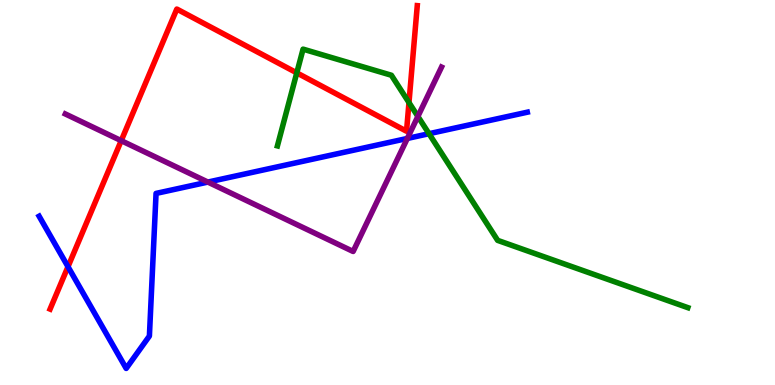[{'lines': ['blue', 'red'], 'intersections': [{'x': 0.877, 'y': 3.07}]}, {'lines': ['green', 'red'], 'intersections': [{'x': 3.83, 'y': 8.11}, {'x': 5.28, 'y': 7.34}]}, {'lines': ['purple', 'red'], 'intersections': [{'x': 1.56, 'y': 6.35}]}, {'lines': ['blue', 'green'], 'intersections': [{'x': 5.54, 'y': 6.53}]}, {'lines': ['blue', 'purple'], 'intersections': [{'x': 2.68, 'y': 5.27}, {'x': 5.26, 'y': 6.4}]}, {'lines': ['green', 'purple'], 'intersections': [{'x': 5.39, 'y': 6.98}]}]